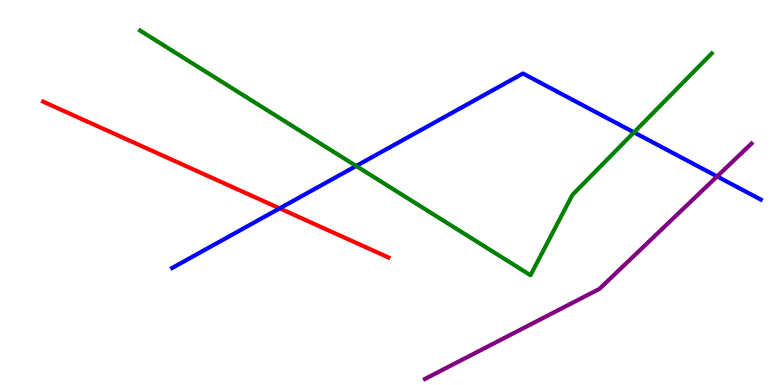[{'lines': ['blue', 'red'], 'intersections': [{'x': 3.61, 'y': 4.59}]}, {'lines': ['green', 'red'], 'intersections': []}, {'lines': ['purple', 'red'], 'intersections': []}, {'lines': ['blue', 'green'], 'intersections': [{'x': 4.6, 'y': 5.69}, {'x': 8.18, 'y': 6.56}]}, {'lines': ['blue', 'purple'], 'intersections': [{'x': 9.25, 'y': 5.42}]}, {'lines': ['green', 'purple'], 'intersections': []}]